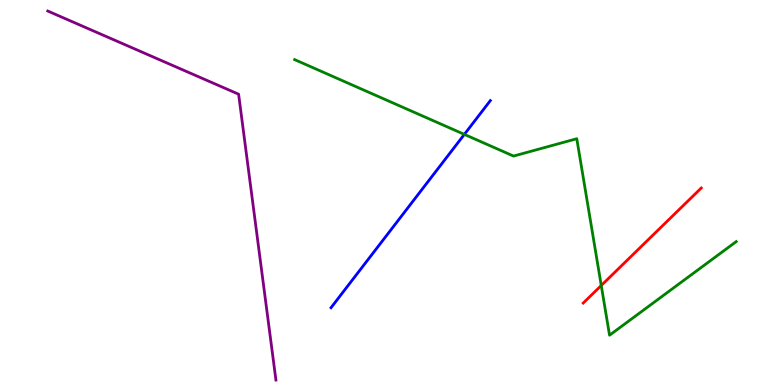[{'lines': ['blue', 'red'], 'intersections': []}, {'lines': ['green', 'red'], 'intersections': [{'x': 7.76, 'y': 2.58}]}, {'lines': ['purple', 'red'], 'intersections': []}, {'lines': ['blue', 'green'], 'intersections': [{'x': 5.99, 'y': 6.51}]}, {'lines': ['blue', 'purple'], 'intersections': []}, {'lines': ['green', 'purple'], 'intersections': []}]